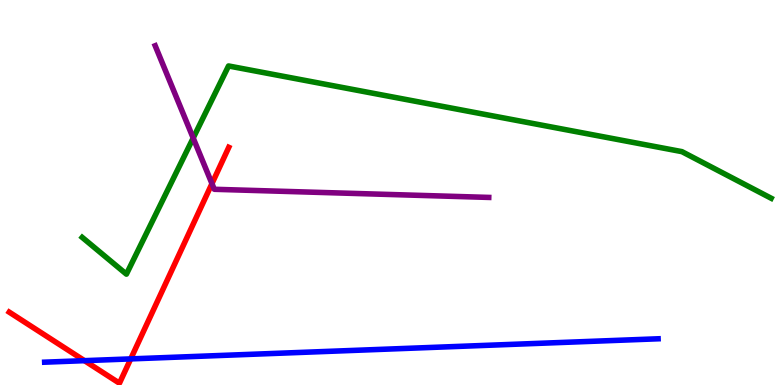[{'lines': ['blue', 'red'], 'intersections': [{'x': 1.09, 'y': 0.632}, {'x': 1.69, 'y': 0.678}]}, {'lines': ['green', 'red'], 'intersections': []}, {'lines': ['purple', 'red'], 'intersections': [{'x': 2.73, 'y': 5.23}]}, {'lines': ['blue', 'green'], 'intersections': []}, {'lines': ['blue', 'purple'], 'intersections': []}, {'lines': ['green', 'purple'], 'intersections': [{'x': 2.49, 'y': 6.41}]}]